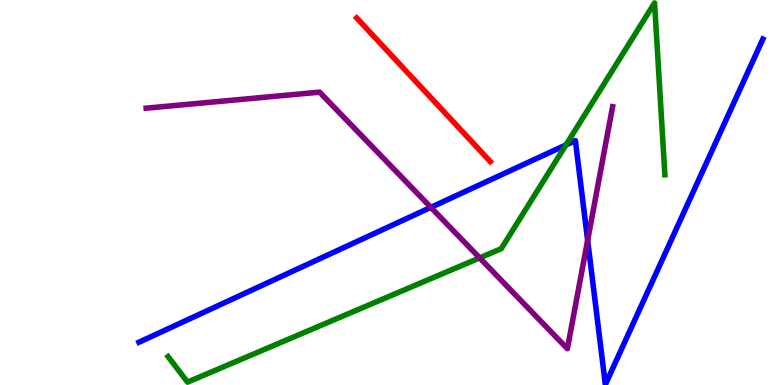[{'lines': ['blue', 'red'], 'intersections': []}, {'lines': ['green', 'red'], 'intersections': []}, {'lines': ['purple', 'red'], 'intersections': []}, {'lines': ['blue', 'green'], 'intersections': [{'x': 7.3, 'y': 6.24}]}, {'lines': ['blue', 'purple'], 'intersections': [{'x': 5.56, 'y': 4.61}, {'x': 7.58, 'y': 3.76}]}, {'lines': ['green', 'purple'], 'intersections': [{'x': 6.19, 'y': 3.3}]}]